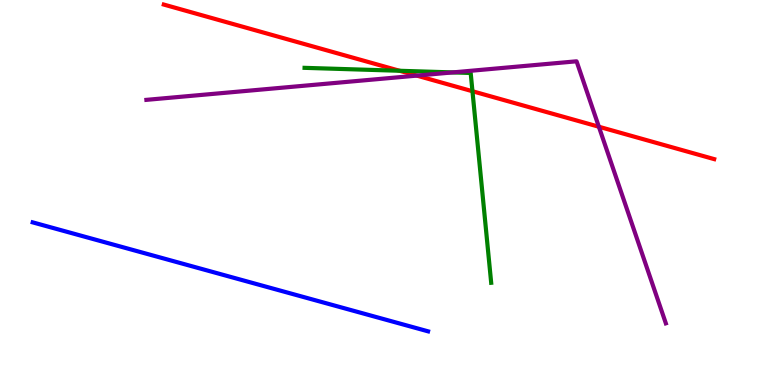[{'lines': ['blue', 'red'], 'intersections': []}, {'lines': ['green', 'red'], 'intersections': [{'x': 5.16, 'y': 8.16}, {'x': 6.1, 'y': 7.63}]}, {'lines': ['purple', 'red'], 'intersections': [{'x': 5.38, 'y': 8.04}, {'x': 7.73, 'y': 6.71}]}, {'lines': ['blue', 'green'], 'intersections': []}, {'lines': ['blue', 'purple'], 'intersections': []}, {'lines': ['green', 'purple'], 'intersections': [{'x': 5.84, 'y': 8.12}]}]